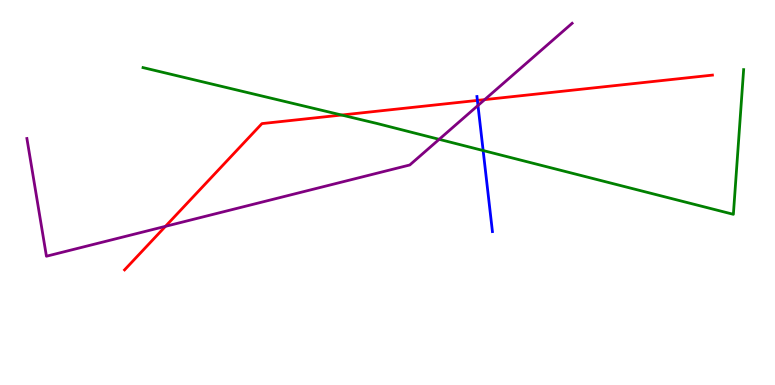[{'lines': ['blue', 'red'], 'intersections': [{'x': 6.16, 'y': 7.39}]}, {'lines': ['green', 'red'], 'intersections': [{'x': 4.41, 'y': 7.01}]}, {'lines': ['purple', 'red'], 'intersections': [{'x': 2.14, 'y': 4.12}, {'x': 6.25, 'y': 7.41}]}, {'lines': ['blue', 'green'], 'intersections': [{'x': 6.23, 'y': 6.09}]}, {'lines': ['blue', 'purple'], 'intersections': [{'x': 6.17, 'y': 7.26}]}, {'lines': ['green', 'purple'], 'intersections': [{'x': 5.67, 'y': 6.38}]}]